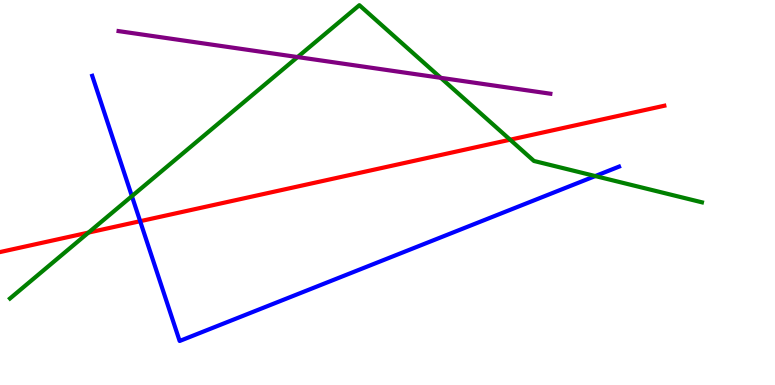[{'lines': ['blue', 'red'], 'intersections': [{'x': 1.81, 'y': 4.25}]}, {'lines': ['green', 'red'], 'intersections': [{'x': 1.14, 'y': 3.96}, {'x': 6.58, 'y': 6.37}]}, {'lines': ['purple', 'red'], 'intersections': []}, {'lines': ['blue', 'green'], 'intersections': [{'x': 1.7, 'y': 4.91}, {'x': 7.68, 'y': 5.43}]}, {'lines': ['blue', 'purple'], 'intersections': []}, {'lines': ['green', 'purple'], 'intersections': [{'x': 3.84, 'y': 8.52}, {'x': 5.69, 'y': 7.98}]}]